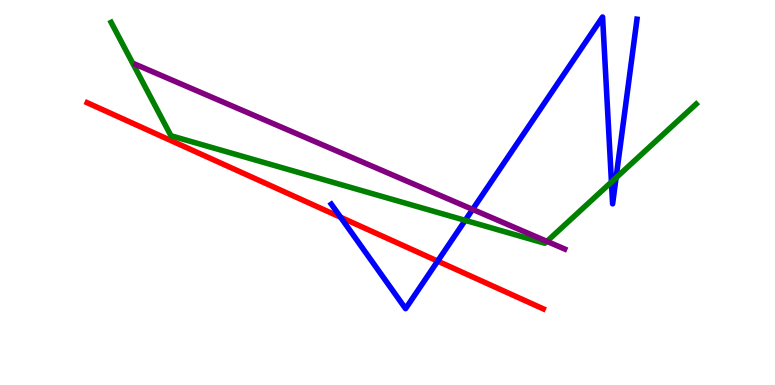[{'lines': ['blue', 'red'], 'intersections': [{'x': 4.39, 'y': 4.36}, {'x': 5.65, 'y': 3.22}]}, {'lines': ['green', 'red'], 'intersections': []}, {'lines': ['purple', 'red'], 'intersections': []}, {'lines': ['blue', 'green'], 'intersections': [{'x': 6.0, 'y': 4.28}, {'x': 7.89, 'y': 5.27}, {'x': 7.95, 'y': 5.38}]}, {'lines': ['blue', 'purple'], 'intersections': [{'x': 6.1, 'y': 4.56}]}, {'lines': ['green', 'purple'], 'intersections': [{'x': 7.06, 'y': 3.73}]}]